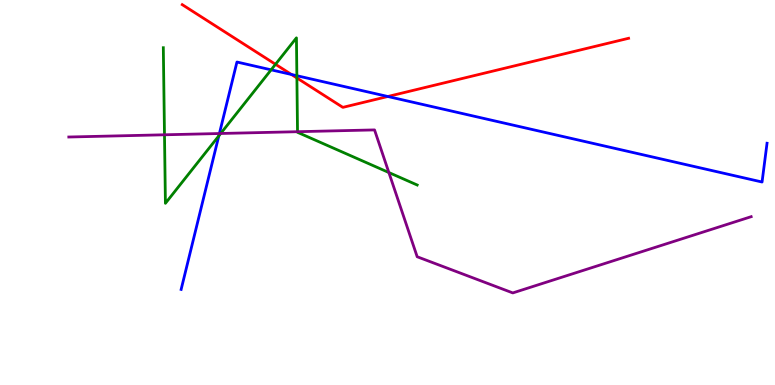[{'lines': ['blue', 'red'], 'intersections': [{'x': 3.76, 'y': 8.07}, {'x': 5.0, 'y': 7.49}]}, {'lines': ['green', 'red'], 'intersections': [{'x': 3.55, 'y': 8.33}, {'x': 3.83, 'y': 7.97}]}, {'lines': ['purple', 'red'], 'intersections': []}, {'lines': ['blue', 'green'], 'intersections': [{'x': 2.82, 'y': 6.47}, {'x': 3.5, 'y': 8.19}, {'x': 3.83, 'y': 8.03}]}, {'lines': ['blue', 'purple'], 'intersections': [{'x': 2.83, 'y': 6.53}]}, {'lines': ['green', 'purple'], 'intersections': [{'x': 2.12, 'y': 6.5}, {'x': 2.85, 'y': 6.53}, {'x': 3.84, 'y': 6.58}, {'x': 5.02, 'y': 5.52}]}]